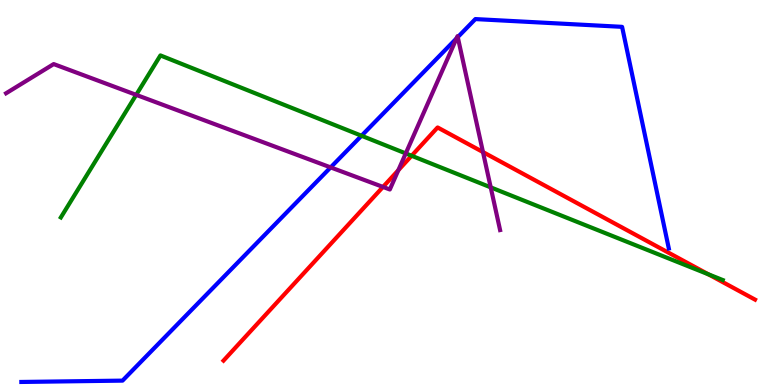[{'lines': ['blue', 'red'], 'intersections': []}, {'lines': ['green', 'red'], 'intersections': [{'x': 5.31, 'y': 5.95}, {'x': 9.14, 'y': 2.88}]}, {'lines': ['purple', 'red'], 'intersections': [{'x': 4.94, 'y': 5.14}, {'x': 5.14, 'y': 5.58}, {'x': 6.23, 'y': 6.05}]}, {'lines': ['blue', 'green'], 'intersections': [{'x': 4.66, 'y': 6.47}]}, {'lines': ['blue', 'purple'], 'intersections': [{'x': 4.27, 'y': 5.65}, {'x': 5.89, 'y': 9.0}, {'x': 5.91, 'y': 9.04}]}, {'lines': ['green', 'purple'], 'intersections': [{'x': 1.76, 'y': 7.54}, {'x': 5.24, 'y': 6.02}, {'x': 6.33, 'y': 5.13}]}]